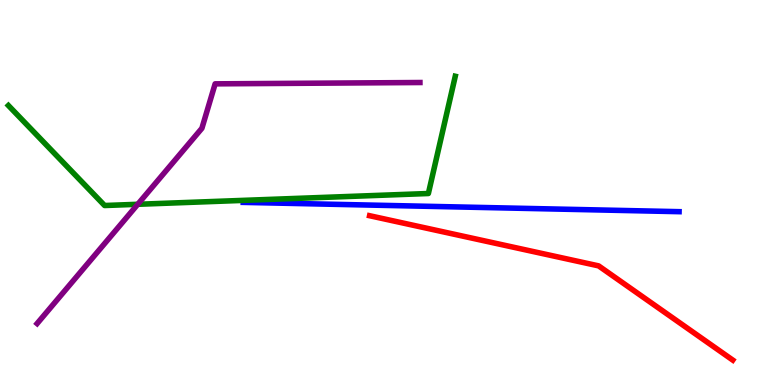[{'lines': ['blue', 'red'], 'intersections': []}, {'lines': ['green', 'red'], 'intersections': []}, {'lines': ['purple', 'red'], 'intersections': []}, {'lines': ['blue', 'green'], 'intersections': []}, {'lines': ['blue', 'purple'], 'intersections': []}, {'lines': ['green', 'purple'], 'intersections': [{'x': 1.78, 'y': 4.69}]}]